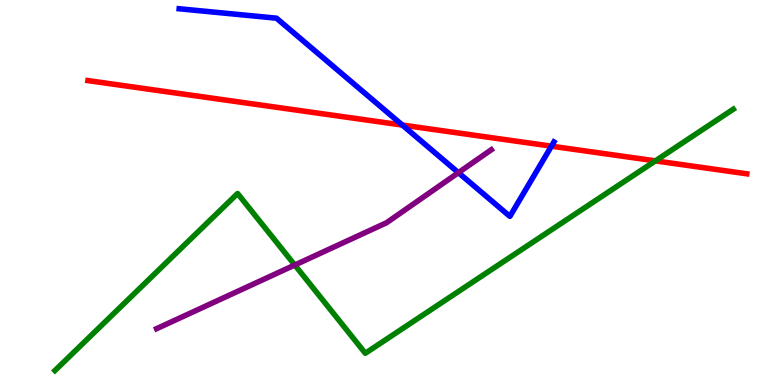[{'lines': ['blue', 'red'], 'intersections': [{'x': 5.19, 'y': 6.75}, {'x': 7.12, 'y': 6.2}]}, {'lines': ['green', 'red'], 'intersections': [{'x': 8.46, 'y': 5.82}]}, {'lines': ['purple', 'red'], 'intersections': []}, {'lines': ['blue', 'green'], 'intersections': []}, {'lines': ['blue', 'purple'], 'intersections': [{'x': 5.92, 'y': 5.52}]}, {'lines': ['green', 'purple'], 'intersections': [{'x': 3.8, 'y': 3.12}]}]